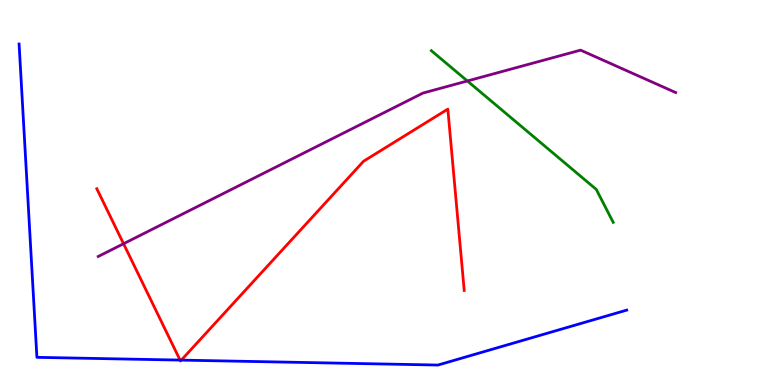[{'lines': ['blue', 'red'], 'intersections': [{'x': 2.32, 'y': 0.647}, {'x': 2.34, 'y': 0.646}]}, {'lines': ['green', 'red'], 'intersections': []}, {'lines': ['purple', 'red'], 'intersections': [{'x': 1.59, 'y': 3.67}]}, {'lines': ['blue', 'green'], 'intersections': []}, {'lines': ['blue', 'purple'], 'intersections': []}, {'lines': ['green', 'purple'], 'intersections': [{'x': 6.03, 'y': 7.9}]}]